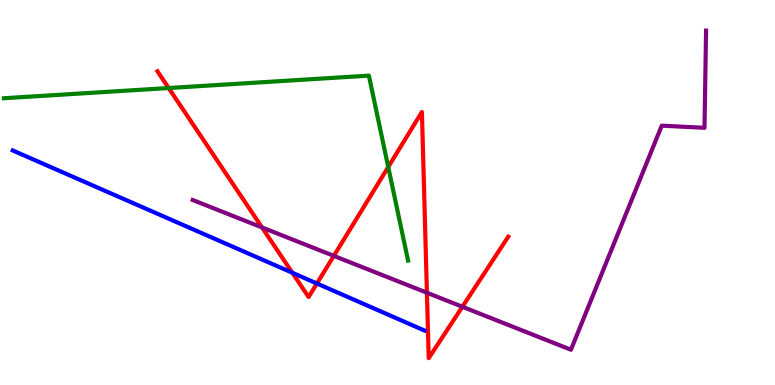[{'lines': ['blue', 'red'], 'intersections': [{'x': 3.77, 'y': 2.92}, {'x': 4.09, 'y': 2.64}]}, {'lines': ['green', 'red'], 'intersections': [{'x': 2.18, 'y': 7.71}, {'x': 5.01, 'y': 5.66}]}, {'lines': ['purple', 'red'], 'intersections': [{'x': 3.38, 'y': 4.09}, {'x': 4.31, 'y': 3.35}, {'x': 5.51, 'y': 2.4}, {'x': 5.97, 'y': 2.03}]}, {'lines': ['blue', 'green'], 'intersections': []}, {'lines': ['blue', 'purple'], 'intersections': []}, {'lines': ['green', 'purple'], 'intersections': []}]